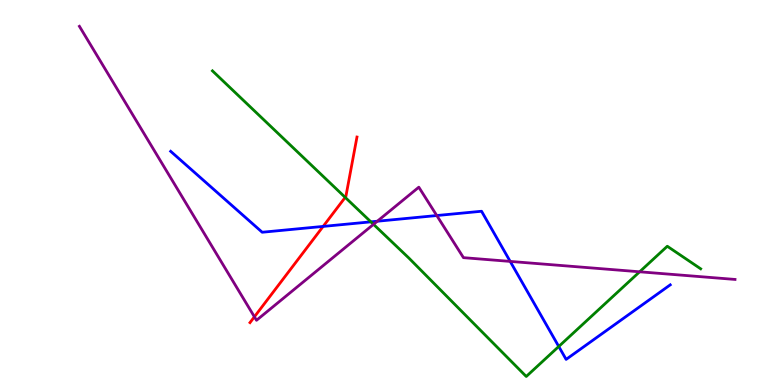[{'lines': ['blue', 'red'], 'intersections': [{'x': 4.17, 'y': 4.12}]}, {'lines': ['green', 'red'], 'intersections': [{'x': 4.45, 'y': 4.87}]}, {'lines': ['purple', 'red'], 'intersections': [{'x': 3.28, 'y': 1.77}]}, {'lines': ['blue', 'green'], 'intersections': [{'x': 4.79, 'y': 4.24}, {'x': 7.21, 'y': 1.0}]}, {'lines': ['blue', 'purple'], 'intersections': [{'x': 4.87, 'y': 4.25}, {'x': 5.64, 'y': 4.4}, {'x': 6.58, 'y': 3.21}]}, {'lines': ['green', 'purple'], 'intersections': [{'x': 4.82, 'y': 4.17}, {'x': 8.25, 'y': 2.94}]}]